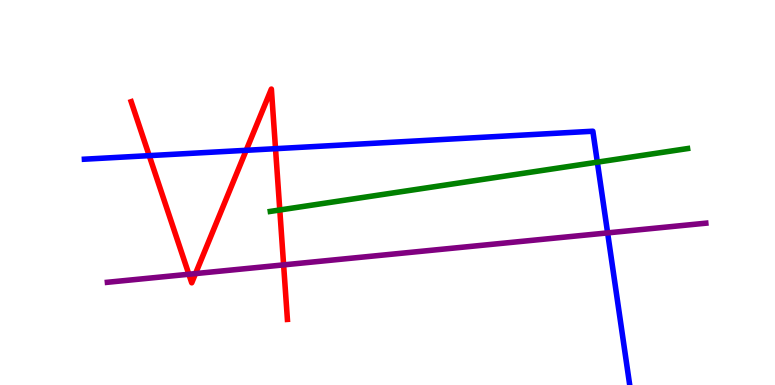[{'lines': ['blue', 'red'], 'intersections': [{'x': 1.93, 'y': 5.96}, {'x': 3.18, 'y': 6.1}, {'x': 3.56, 'y': 6.14}]}, {'lines': ['green', 'red'], 'intersections': [{'x': 3.61, 'y': 4.55}]}, {'lines': ['purple', 'red'], 'intersections': [{'x': 2.44, 'y': 2.88}, {'x': 2.52, 'y': 2.89}, {'x': 3.66, 'y': 3.12}]}, {'lines': ['blue', 'green'], 'intersections': [{'x': 7.71, 'y': 5.79}]}, {'lines': ['blue', 'purple'], 'intersections': [{'x': 7.84, 'y': 3.95}]}, {'lines': ['green', 'purple'], 'intersections': []}]